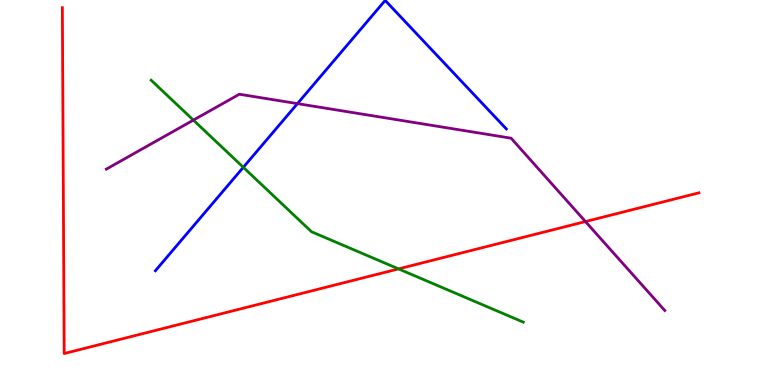[{'lines': ['blue', 'red'], 'intersections': []}, {'lines': ['green', 'red'], 'intersections': [{'x': 5.14, 'y': 3.02}]}, {'lines': ['purple', 'red'], 'intersections': [{'x': 7.55, 'y': 4.25}]}, {'lines': ['blue', 'green'], 'intersections': [{'x': 3.14, 'y': 5.65}]}, {'lines': ['blue', 'purple'], 'intersections': [{'x': 3.84, 'y': 7.31}]}, {'lines': ['green', 'purple'], 'intersections': [{'x': 2.5, 'y': 6.88}]}]